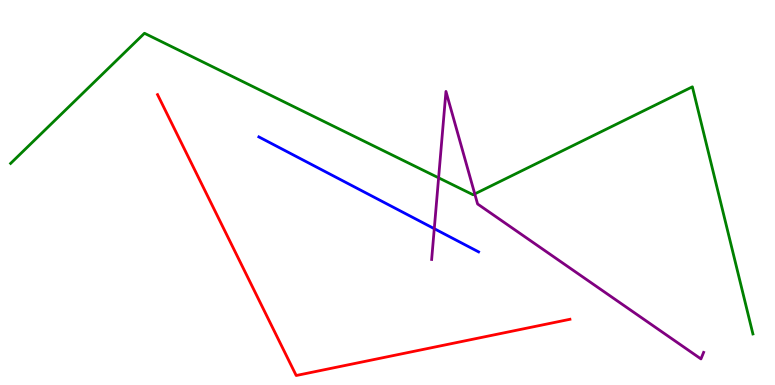[{'lines': ['blue', 'red'], 'intersections': []}, {'lines': ['green', 'red'], 'intersections': []}, {'lines': ['purple', 'red'], 'intersections': []}, {'lines': ['blue', 'green'], 'intersections': []}, {'lines': ['blue', 'purple'], 'intersections': [{'x': 5.6, 'y': 4.06}]}, {'lines': ['green', 'purple'], 'intersections': [{'x': 5.66, 'y': 5.38}, {'x': 6.13, 'y': 4.96}]}]